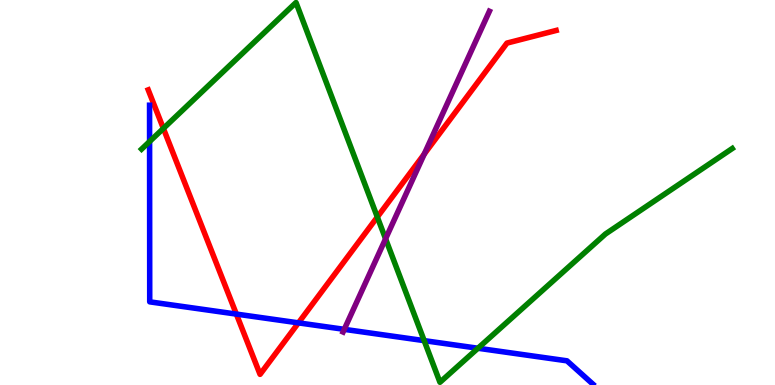[{'lines': ['blue', 'red'], 'intersections': [{'x': 3.05, 'y': 1.84}, {'x': 3.85, 'y': 1.61}]}, {'lines': ['green', 'red'], 'intersections': [{'x': 2.11, 'y': 6.66}, {'x': 4.87, 'y': 4.36}]}, {'lines': ['purple', 'red'], 'intersections': [{'x': 5.47, 'y': 6.0}]}, {'lines': ['blue', 'green'], 'intersections': [{'x': 1.93, 'y': 6.32}, {'x': 5.47, 'y': 1.15}, {'x': 6.17, 'y': 0.955}]}, {'lines': ['blue', 'purple'], 'intersections': [{'x': 4.44, 'y': 1.45}]}, {'lines': ['green', 'purple'], 'intersections': [{'x': 4.98, 'y': 3.8}]}]